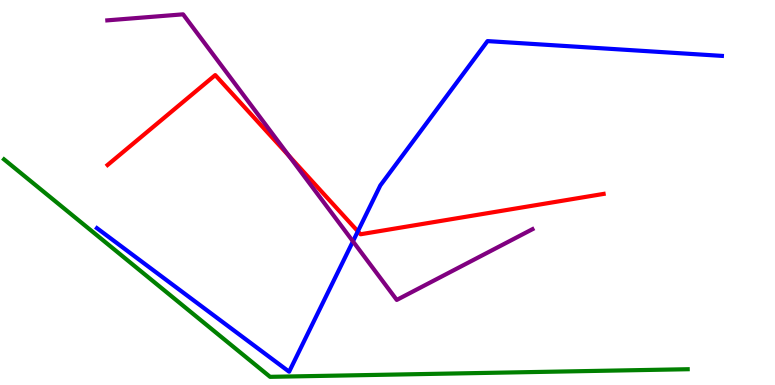[{'lines': ['blue', 'red'], 'intersections': [{'x': 4.62, 'y': 3.99}]}, {'lines': ['green', 'red'], 'intersections': []}, {'lines': ['purple', 'red'], 'intersections': [{'x': 3.73, 'y': 5.95}]}, {'lines': ['blue', 'green'], 'intersections': []}, {'lines': ['blue', 'purple'], 'intersections': [{'x': 4.55, 'y': 3.73}]}, {'lines': ['green', 'purple'], 'intersections': []}]